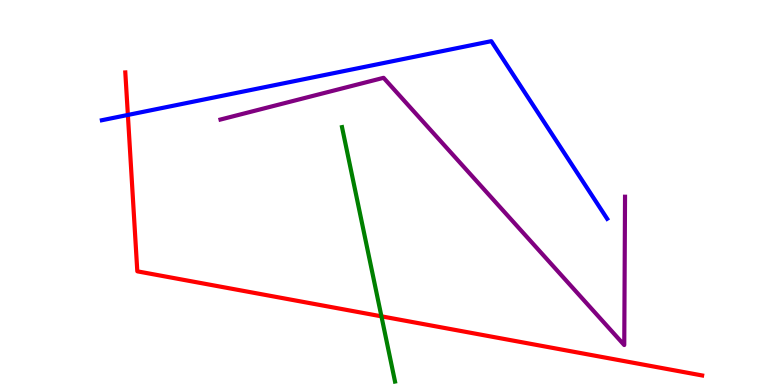[{'lines': ['blue', 'red'], 'intersections': [{'x': 1.65, 'y': 7.01}]}, {'lines': ['green', 'red'], 'intersections': [{'x': 4.92, 'y': 1.78}]}, {'lines': ['purple', 'red'], 'intersections': []}, {'lines': ['blue', 'green'], 'intersections': []}, {'lines': ['blue', 'purple'], 'intersections': []}, {'lines': ['green', 'purple'], 'intersections': []}]